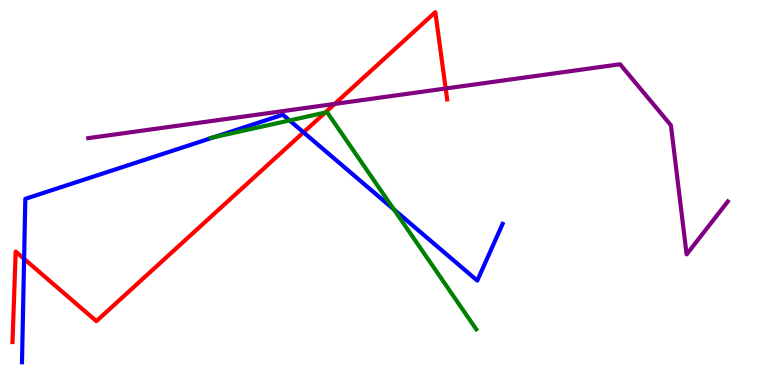[{'lines': ['blue', 'red'], 'intersections': [{'x': 0.311, 'y': 3.28}, {'x': 3.92, 'y': 6.56}]}, {'lines': ['green', 'red'], 'intersections': [{'x': 4.2, 'y': 7.08}]}, {'lines': ['purple', 'red'], 'intersections': [{'x': 4.32, 'y': 7.3}, {'x': 5.75, 'y': 7.7}]}, {'lines': ['blue', 'green'], 'intersections': [{'x': 2.76, 'y': 6.44}, {'x': 3.74, 'y': 6.87}, {'x': 5.08, 'y': 4.56}]}, {'lines': ['blue', 'purple'], 'intersections': []}, {'lines': ['green', 'purple'], 'intersections': []}]